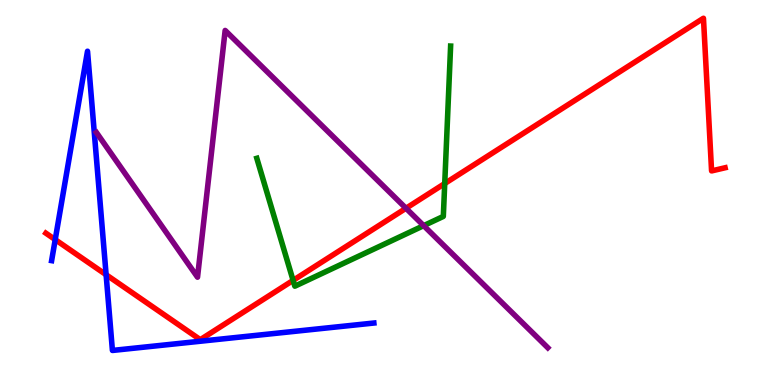[{'lines': ['blue', 'red'], 'intersections': [{'x': 0.713, 'y': 3.78}, {'x': 1.37, 'y': 2.86}]}, {'lines': ['green', 'red'], 'intersections': [{'x': 3.78, 'y': 2.72}, {'x': 5.74, 'y': 5.23}]}, {'lines': ['purple', 'red'], 'intersections': [{'x': 5.24, 'y': 4.59}]}, {'lines': ['blue', 'green'], 'intersections': []}, {'lines': ['blue', 'purple'], 'intersections': []}, {'lines': ['green', 'purple'], 'intersections': [{'x': 5.47, 'y': 4.14}]}]